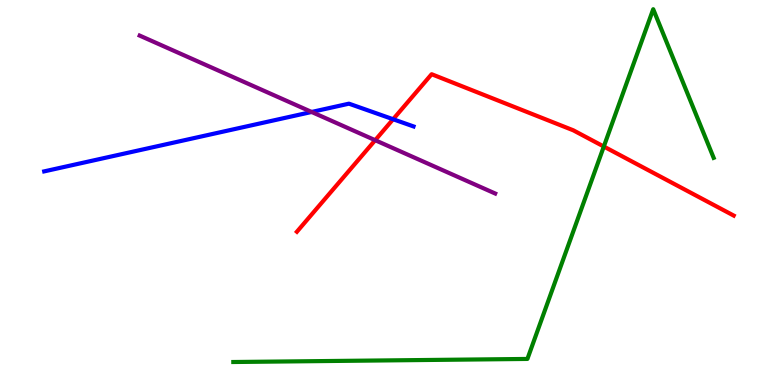[{'lines': ['blue', 'red'], 'intersections': [{'x': 5.07, 'y': 6.9}]}, {'lines': ['green', 'red'], 'intersections': [{'x': 7.79, 'y': 6.19}]}, {'lines': ['purple', 'red'], 'intersections': [{'x': 4.84, 'y': 6.36}]}, {'lines': ['blue', 'green'], 'intersections': []}, {'lines': ['blue', 'purple'], 'intersections': [{'x': 4.02, 'y': 7.09}]}, {'lines': ['green', 'purple'], 'intersections': []}]